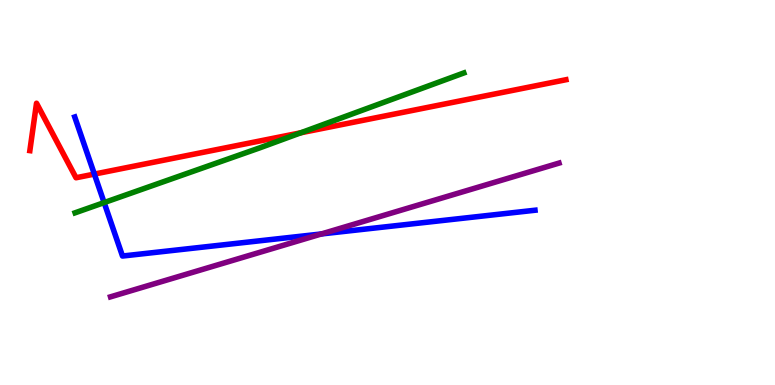[{'lines': ['blue', 'red'], 'intersections': [{'x': 1.22, 'y': 5.48}]}, {'lines': ['green', 'red'], 'intersections': [{'x': 3.88, 'y': 6.55}]}, {'lines': ['purple', 'red'], 'intersections': []}, {'lines': ['blue', 'green'], 'intersections': [{'x': 1.34, 'y': 4.74}]}, {'lines': ['blue', 'purple'], 'intersections': [{'x': 4.15, 'y': 3.92}]}, {'lines': ['green', 'purple'], 'intersections': []}]